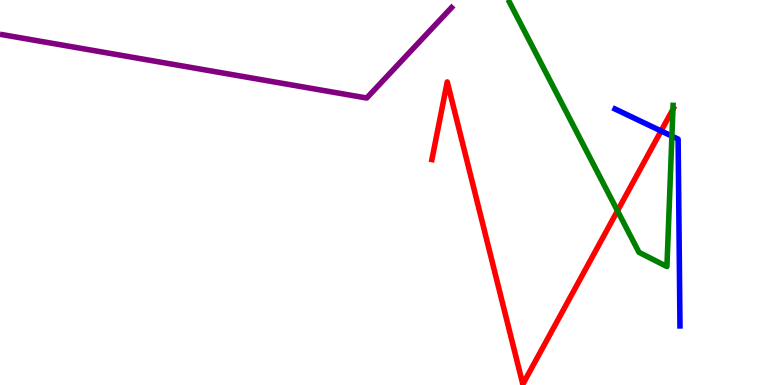[{'lines': ['blue', 'red'], 'intersections': [{'x': 8.53, 'y': 6.6}]}, {'lines': ['green', 'red'], 'intersections': [{'x': 7.97, 'y': 4.52}, {'x': 8.68, 'y': 7.16}]}, {'lines': ['purple', 'red'], 'intersections': []}, {'lines': ['blue', 'green'], 'intersections': [{'x': 8.67, 'y': 6.46}]}, {'lines': ['blue', 'purple'], 'intersections': []}, {'lines': ['green', 'purple'], 'intersections': []}]